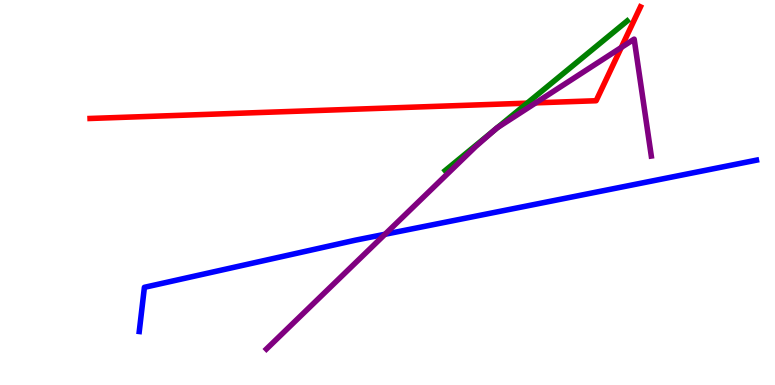[{'lines': ['blue', 'red'], 'intersections': []}, {'lines': ['green', 'red'], 'intersections': [{'x': 6.8, 'y': 7.32}]}, {'lines': ['purple', 'red'], 'intersections': [{'x': 6.91, 'y': 7.33}, {'x': 8.02, 'y': 8.77}]}, {'lines': ['blue', 'green'], 'intersections': []}, {'lines': ['blue', 'purple'], 'intersections': [{'x': 4.97, 'y': 3.92}]}, {'lines': ['green', 'purple'], 'intersections': [{'x': 6.39, 'y': 6.64}, {'x': 6.42, 'y': 6.68}]}]